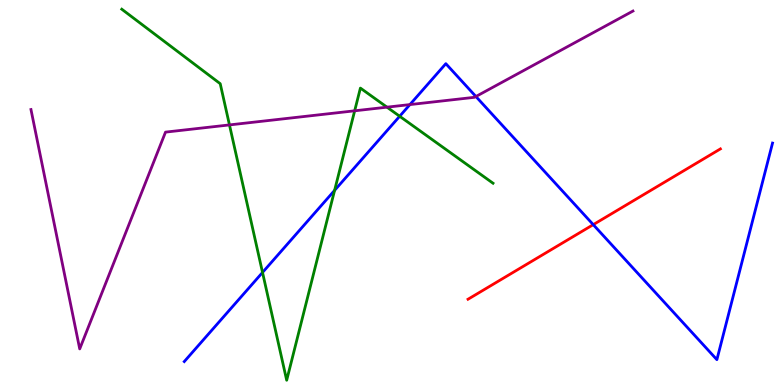[{'lines': ['blue', 'red'], 'intersections': [{'x': 7.65, 'y': 4.16}]}, {'lines': ['green', 'red'], 'intersections': []}, {'lines': ['purple', 'red'], 'intersections': []}, {'lines': ['blue', 'green'], 'intersections': [{'x': 3.39, 'y': 2.92}, {'x': 4.32, 'y': 5.06}, {'x': 5.16, 'y': 6.98}]}, {'lines': ['blue', 'purple'], 'intersections': [{'x': 5.29, 'y': 7.28}, {'x': 6.14, 'y': 7.49}]}, {'lines': ['green', 'purple'], 'intersections': [{'x': 2.96, 'y': 6.76}, {'x': 4.58, 'y': 7.12}, {'x': 4.99, 'y': 7.22}]}]